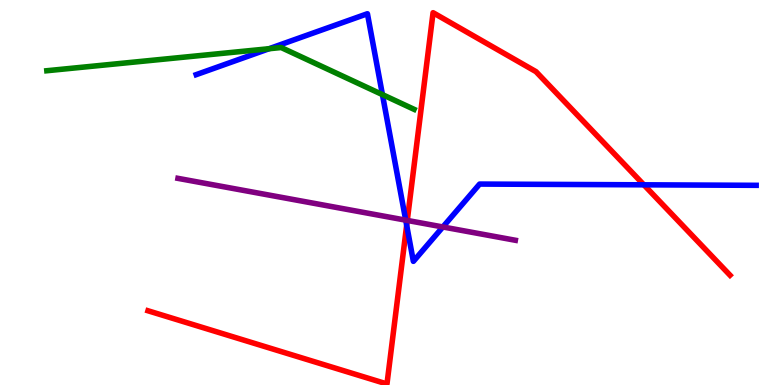[{'lines': ['blue', 'red'], 'intersections': [{'x': 5.25, 'y': 4.15}, {'x': 8.31, 'y': 5.2}]}, {'lines': ['green', 'red'], 'intersections': []}, {'lines': ['purple', 'red'], 'intersections': [{'x': 5.26, 'y': 4.27}]}, {'lines': ['blue', 'green'], 'intersections': [{'x': 3.47, 'y': 8.73}, {'x': 4.93, 'y': 7.54}]}, {'lines': ['blue', 'purple'], 'intersections': [{'x': 5.24, 'y': 4.28}, {'x': 5.71, 'y': 4.1}]}, {'lines': ['green', 'purple'], 'intersections': []}]